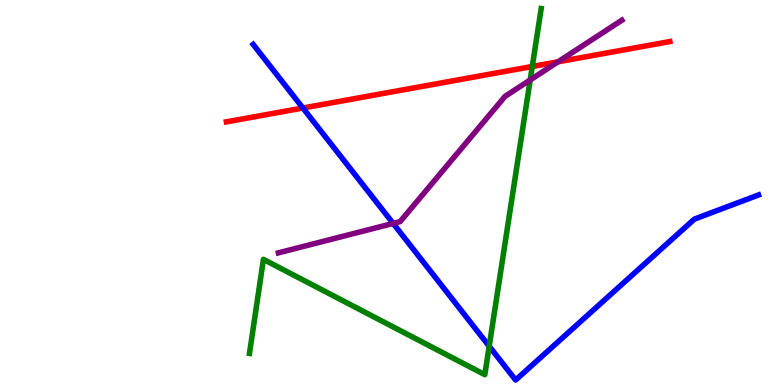[{'lines': ['blue', 'red'], 'intersections': [{'x': 3.91, 'y': 7.19}]}, {'lines': ['green', 'red'], 'intersections': [{'x': 6.87, 'y': 8.27}]}, {'lines': ['purple', 'red'], 'intersections': [{'x': 7.2, 'y': 8.39}]}, {'lines': ['blue', 'green'], 'intersections': [{'x': 6.31, 'y': 1.01}]}, {'lines': ['blue', 'purple'], 'intersections': [{'x': 5.07, 'y': 4.2}]}, {'lines': ['green', 'purple'], 'intersections': [{'x': 6.84, 'y': 7.92}]}]